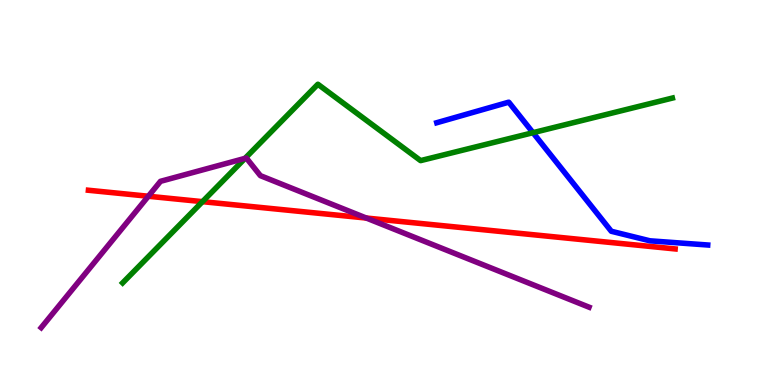[{'lines': ['blue', 'red'], 'intersections': []}, {'lines': ['green', 'red'], 'intersections': [{'x': 2.61, 'y': 4.76}]}, {'lines': ['purple', 'red'], 'intersections': [{'x': 1.91, 'y': 4.9}, {'x': 4.73, 'y': 4.34}]}, {'lines': ['blue', 'green'], 'intersections': [{'x': 6.88, 'y': 6.55}]}, {'lines': ['blue', 'purple'], 'intersections': []}, {'lines': ['green', 'purple'], 'intersections': [{'x': 3.16, 'y': 5.89}]}]